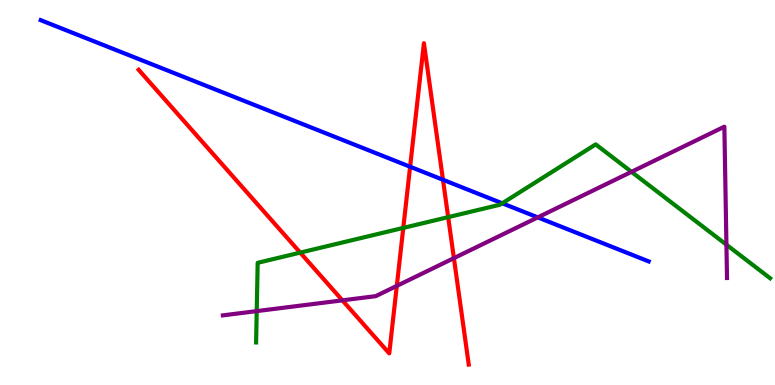[{'lines': ['blue', 'red'], 'intersections': [{'x': 5.29, 'y': 5.67}, {'x': 5.72, 'y': 5.33}]}, {'lines': ['green', 'red'], 'intersections': [{'x': 3.87, 'y': 3.44}, {'x': 5.2, 'y': 4.08}, {'x': 5.78, 'y': 4.36}]}, {'lines': ['purple', 'red'], 'intersections': [{'x': 4.42, 'y': 2.2}, {'x': 5.12, 'y': 2.57}, {'x': 5.86, 'y': 3.3}]}, {'lines': ['blue', 'green'], 'intersections': [{'x': 6.48, 'y': 4.72}]}, {'lines': ['blue', 'purple'], 'intersections': [{'x': 6.94, 'y': 4.35}]}, {'lines': ['green', 'purple'], 'intersections': [{'x': 3.31, 'y': 1.92}, {'x': 8.15, 'y': 5.54}, {'x': 9.37, 'y': 3.64}]}]